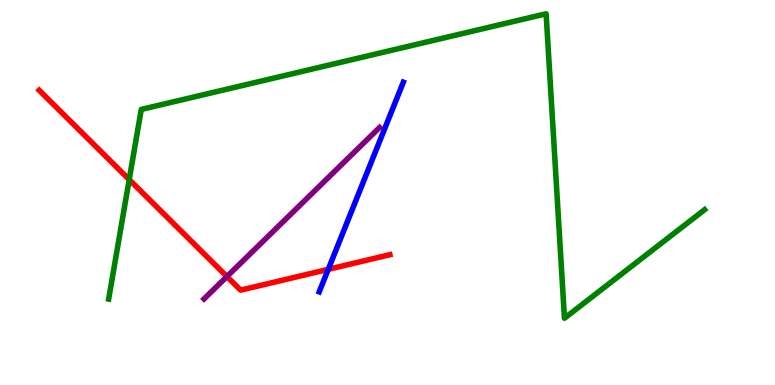[{'lines': ['blue', 'red'], 'intersections': [{'x': 4.24, 'y': 3.0}]}, {'lines': ['green', 'red'], 'intersections': [{'x': 1.67, 'y': 5.34}]}, {'lines': ['purple', 'red'], 'intersections': [{'x': 2.93, 'y': 2.82}]}, {'lines': ['blue', 'green'], 'intersections': []}, {'lines': ['blue', 'purple'], 'intersections': []}, {'lines': ['green', 'purple'], 'intersections': []}]